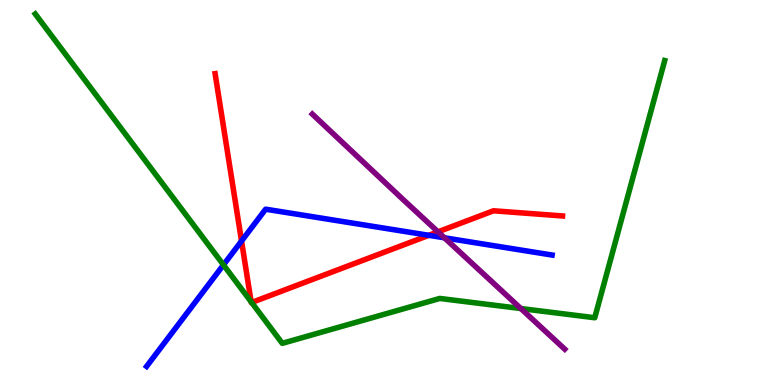[{'lines': ['blue', 'red'], 'intersections': [{'x': 3.12, 'y': 3.74}, {'x': 5.53, 'y': 3.89}]}, {'lines': ['green', 'red'], 'intersections': [{'x': 3.24, 'y': 2.16}, {'x': 3.25, 'y': 2.14}]}, {'lines': ['purple', 'red'], 'intersections': [{'x': 5.65, 'y': 3.98}]}, {'lines': ['blue', 'green'], 'intersections': [{'x': 2.88, 'y': 3.12}]}, {'lines': ['blue', 'purple'], 'intersections': [{'x': 5.73, 'y': 3.82}]}, {'lines': ['green', 'purple'], 'intersections': [{'x': 6.72, 'y': 1.99}]}]